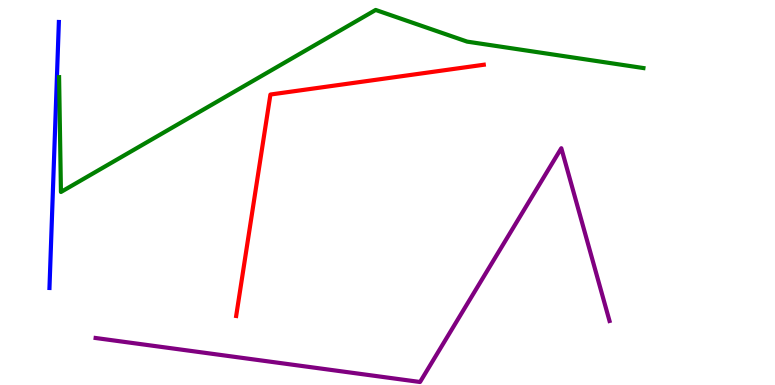[{'lines': ['blue', 'red'], 'intersections': []}, {'lines': ['green', 'red'], 'intersections': []}, {'lines': ['purple', 'red'], 'intersections': []}, {'lines': ['blue', 'green'], 'intersections': []}, {'lines': ['blue', 'purple'], 'intersections': []}, {'lines': ['green', 'purple'], 'intersections': []}]